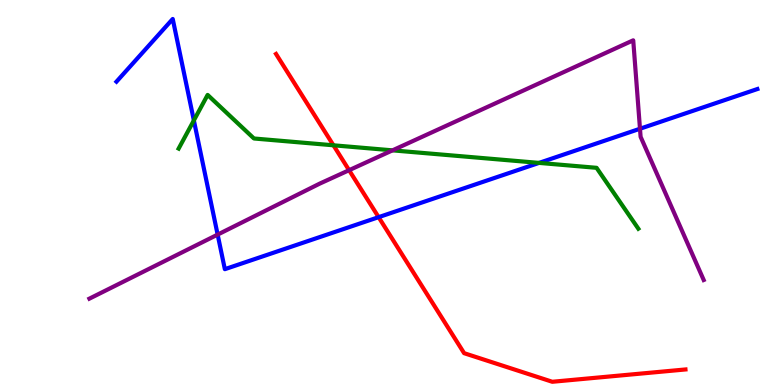[{'lines': ['blue', 'red'], 'intersections': [{'x': 4.89, 'y': 4.36}]}, {'lines': ['green', 'red'], 'intersections': [{'x': 4.3, 'y': 6.23}]}, {'lines': ['purple', 'red'], 'intersections': [{'x': 4.5, 'y': 5.58}]}, {'lines': ['blue', 'green'], 'intersections': [{'x': 2.5, 'y': 6.87}, {'x': 6.96, 'y': 5.77}]}, {'lines': ['blue', 'purple'], 'intersections': [{'x': 2.81, 'y': 3.91}, {'x': 8.26, 'y': 6.66}]}, {'lines': ['green', 'purple'], 'intersections': [{'x': 5.06, 'y': 6.09}]}]